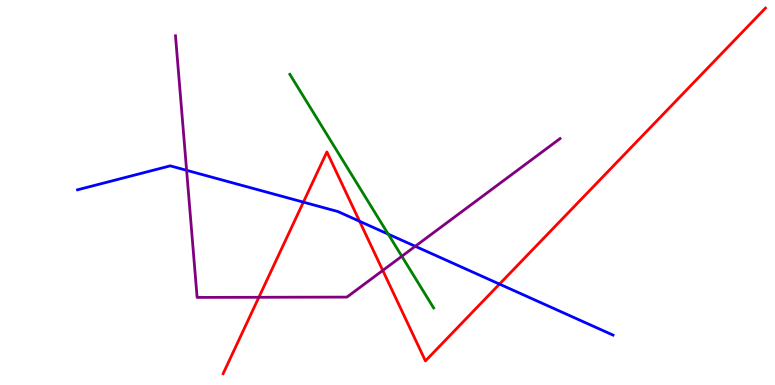[{'lines': ['blue', 'red'], 'intersections': [{'x': 3.91, 'y': 4.75}, {'x': 4.64, 'y': 4.25}, {'x': 6.44, 'y': 2.62}]}, {'lines': ['green', 'red'], 'intersections': []}, {'lines': ['purple', 'red'], 'intersections': [{'x': 3.34, 'y': 2.28}, {'x': 4.94, 'y': 2.98}]}, {'lines': ['blue', 'green'], 'intersections': [{'x': 5.01, 'y': 3.92}]}, {'lines': ['blue', 'purple'], 'intersections': [{'x': 2.41, 'y': 5.58}, {'x': 5.36, 'y': 3.6}]}, {'lines': ['green', 'purple'], 'intersections': [{'x': 5.18, 'y': 3.34}]}]